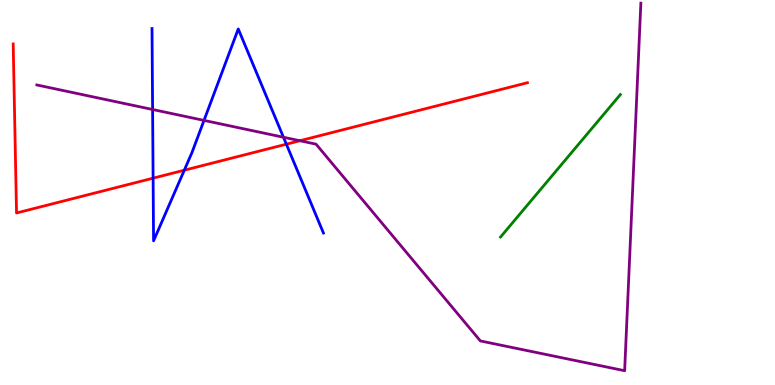[{'lines': ['blue', 'red'], 'intersections': [{'x': 1.98, 'y': 5.37}, {'x': 2.38, 'y': 5.58}, {'x': 3.69, 'y': 6.25}]}, {'lines': ['green', 'red'], 'intersections': []}, {'lines': ['purple', 'red'], 'intersections': [{'x': 3.87, 'y': 6.34}]}, {'lines': ['blue', 'green'], 'intersections': []}, {'lines': ['blue', 'purple'], 'intersections': [{'x': 1.97, 'y': 7.16}, {'x': 2.63, 'y': 6.87}, {'x': 3.66, 'y': 6.44}]}, {'lines': ['green', 'purple'], 'intersections': []}]